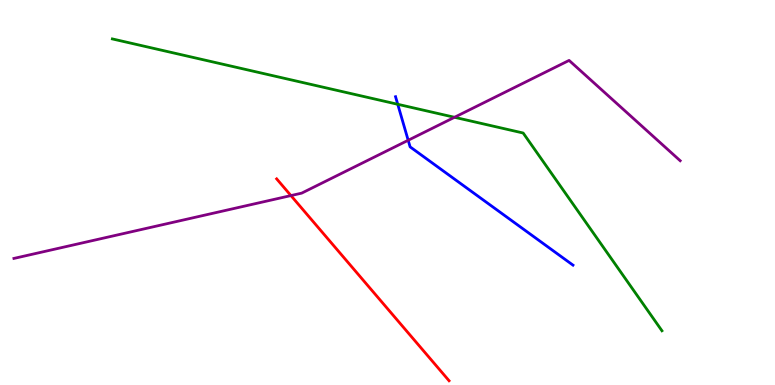[{'lines': ['blue', 'red'], 'intersections': []}, {'lines': ['green', 'red'], 'intersections': []}, {'lines': ['purple', 'red'], 'intersections': [{'x': 3.75, 'y': 4.92}]}, {'lines': ['blue', 'green'], 'intersections': [{'x': 5.13, 'y': 7.29}]}, {'lines': ['blue', 'purple'], 'intersections': [{'x': 5.27, 'y': 6.36}]}, {'lines': ['green', 'purple'], 'intersections': [{'x': 5.86, 'y': 6.95}]}]